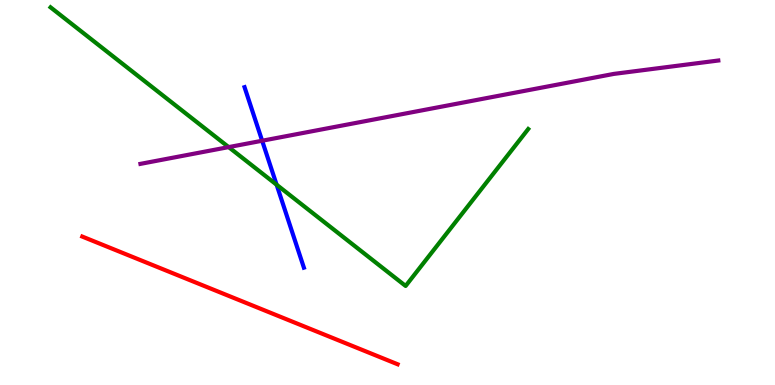[{'lines': ['blue', 'red'], 'intersections': []}, {'lines': ['green', 'red'], 'intersections': []}, {'lines': ['purple', 'red'], 'intersections': []}, {'lines': ['blue', 'green'], 'intersections': [{'x': 3.57, 'y': 5.2}]}, {'lines': ['blue', 'purple'], 'intersections': [{'x': 3.38, 'y': 6.34}]}, {'lines': ['green', 'purple'], 'intersections': [{'x': 2.95, 'y': 6.18}]}]